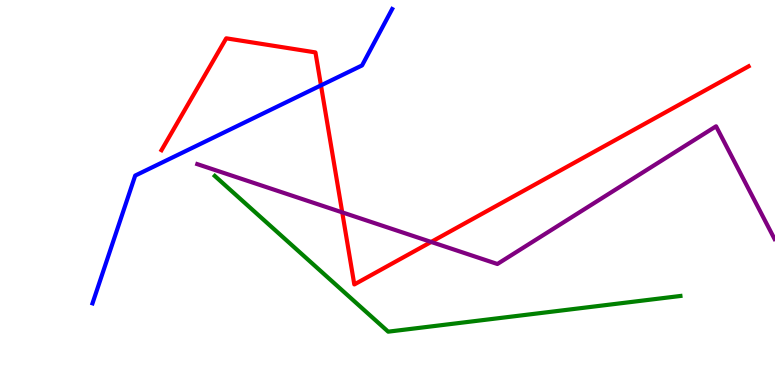[{'lines': ['blue', 'red'], 'intersections': [{'x': 4.14, 'y': 7.78}]}, {'lines': ['green', 'red'], 'intersections': []}, {'lines': ['purple', 'red'], 'intersections': [{'x': 4.42, 'y': 4.48}, {'x': 5.56, 'y': 3.72}]}, {'lines': ['blue', 'green'], 'intersections': []}, {'lines': ['blue', 'purple'], 'intersections': []}, {'lines': ['green', 'purple'], 'intersections': []}]